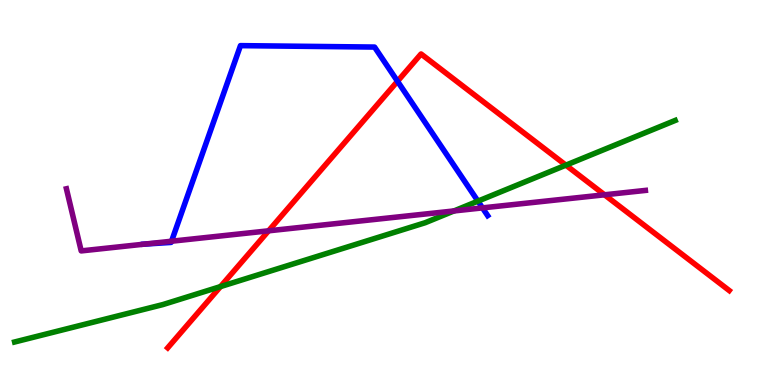[{'lines': ['blue', 'red'], 'intersections': [{'x': 5.13, 'y': 7.89}]}, {'lines': ['green', 'red'], 'intersections': [{'x': 2.85, 'y': 2.56}, {'x': 7.3, 'y': 5.71}]}, {'lines': ['purple', 'red'], 'intersections': [{'x': 3.47, 'y': 4.0}, {'x': 7.8, 'y': 4.94}]}, {'lines': ['blue', 'green'], 'intersections': [{'x': 6.17, 'y': 4.78}]}, {'lines': ['blue', 'purple'], 'intersections': [{'x': 1.86, 'y': 3.66}, {'x': 2.21, 'y': 3.73}, {'x': 6.23, 'y': 4.6}]}, {'lines': ['green', 'purple'], 'intersections': [{'x': 5.86, 'y': 4.52}]}]